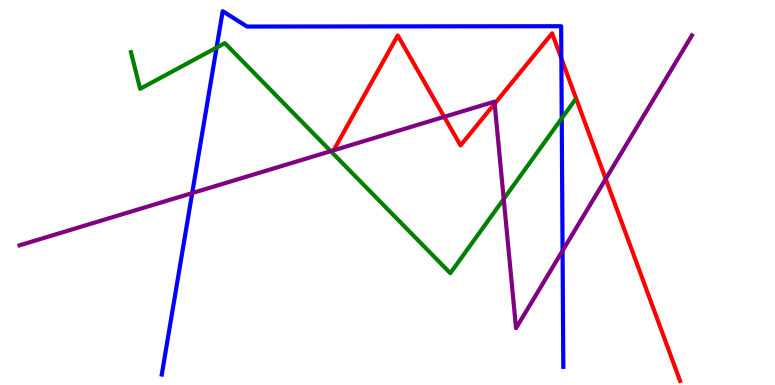[{'lines': ['blue', 'red'], 'intersections': [{'x': 7.24, 'y': 8.48}]}, {'lines': ['green', 'red'], 'intersections': []}, {'lines': ['purple', 'red'], 'intersections': [{'x': 5.73, 'y': 6.97}, {'x': 6.38, 'y': 7.31}, {'x': 7.82, 'y': 5.35}]}, {'lines': ['blue', 'green'], 'intersections': [{'x': 2.79, 'y': 8.76}, {'x': 7.25, 'y': 6.93}]}, {'lines': ['blue', 'purple'], 'intersections': [{'x': 2.48, 'y': 4.98}, {'x': 7.26, 'y': 3.49}]}, {'lines': ['green', 'purple'], 'intersections': [{'x': 4.27, 'y': 6.07}, {'x': 6.5, 'y': 4.83}]}]